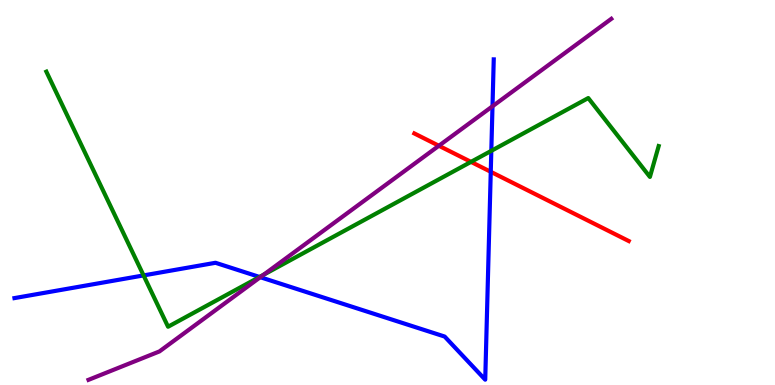[{'lines': ['blue', 'red'], 'intersections': [{'x': 6.33, 'y': 5.54}]}, {'lines': ['green', 'red'], 'intersections': [{'x': 6.08, 'y': 5.8}]}, {'lines': ['purple', 'red'], 'intersections': [{'x': 5.66, 'y': 6.21}]}, {'lines': ['blue', 'green'], 'intersections': [{'x': 1.85, 'y': 2.85}, {'x': 3.35, 'y': 2.81}, {'x': 6.34, 'y': 6.08}]}, {'lines': ['blue', 'purple'], 'intersections': [{'x': 3.36, 'y': 2.8}, {'x': 6.35, 'y': 7.24}]}, {'lines': ['green', 'purple'], 'intersections': [{'x': 3.4, 'y': 2.86}]}]